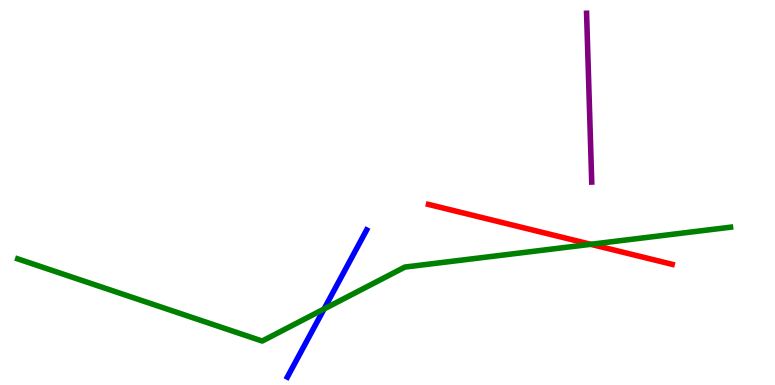[{'lines': ['blue', 'red'], 'intersections': []}, {'lines': ['green', 'red'], 'intersections': [{'x': 7.62, 'y': 3.65}]}, {'lines': ['purple', 'red'], 'intersections': []}, {'lines': ['blue', 'green'], 'intersections': [{'x': 4.18, 'y': 1.97}]}, {'lines': ['blue', 'purple'], 'intersections': []}, {'lines': ['green', 'purple'], 'intersections': []}]